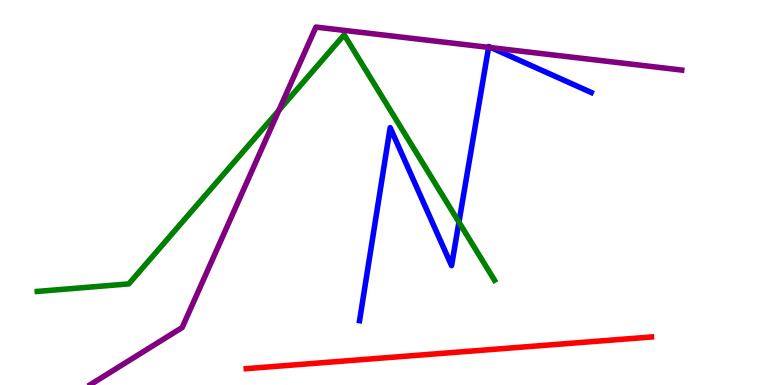[{'lines': ['blue', 'red'], 'intersections': []}, {'lines': ['green', 'red'], 'intersections': []}, {'lines': ['purple', 'red'], 'intersections': []}, {'lines': ['blue', 'green'], 'intersections': [{'x': 5.92, 'y': 4.23}]}, {'lines': ['blue', 'purple'], 'intersections': [{'x': 6.3, 'y': 8.77}, {'x': 6.34, 'y': 8.76}]}, {'lines': ['green', 'purple'], 'intersections': [{'x': 3.6, 'y': 7.13}]}]